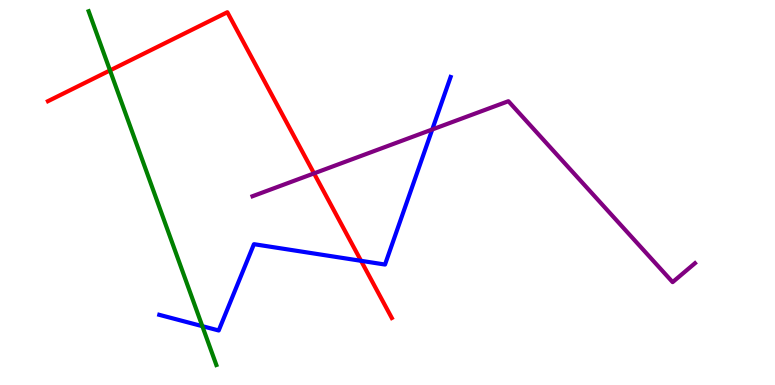[{'lines': ['blue', 'red'], 'intersections': [{'x': 4.66, 'y': 3.23}]}, {'lines': ['green', 'red'], 'intersections': [{'x': 1.42, 'y': 8.17}]}, {'lines': ['purple', 'red'], 'intersections': [{'x': 4.05, 'y': 5.5}]}, {'lines': ['blue', 'green'], 'intersections': [{'x': 2.61, 'y': 1.53}]}, {'lines': ['blue', 'purple'], 'intersections': [{'x': 5.58, 'y': 6.64}]}, {'lines': ['green', 'purple'], 'intersections': []}]